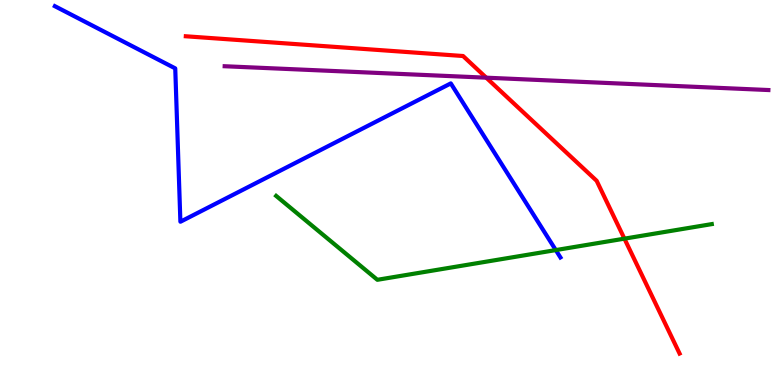[{'lines': ['blue', 'red'], 'intersections': []}, {'lines': ['green', 'red'], 'intersections': [{'x': 8.06, 'y': 3.8}]}, {'lines': ['purple', 'red'], 'intersections': [{'x': 6.27, 'y': 7.98}]}, {'lines': ['blue', 'green'], 'intersections': [{'x': 7.17, 'y': 3.5}]}, {'lines': ['blue', 'purple'], 'intersections': []}, {'lines': ['green', 'purple'], 'intersections': []}]